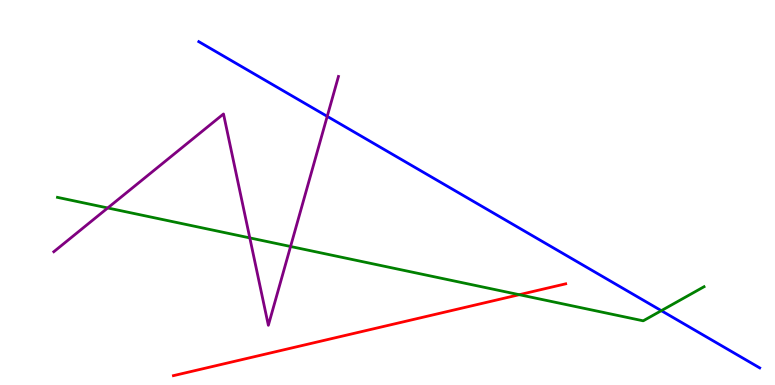[{'lines': ['blue', 'red'], 'intersections': []}, {'lines': ['green', 'red'], 'intersections': [{'x': 6.7, 'y': 2.35}]}, {'lines': ['purple', 'red'], 'intersections': []}, {'lines': ['blue', 'green'], 'intersections': [{'x': 8.53, 'y': 1.93}]}, {'lines': ['blue', 'purple'], 'intersections': [{'x': 4.22, 'y': 6.98}]}, {'lines': ['green', 'purple'], 'intersections': [{'x': 1.39, 'y': 4.6}, {'x': 3.22, 'y': 3.82}, {'x': 3.75, 'y': 3.6}]}]